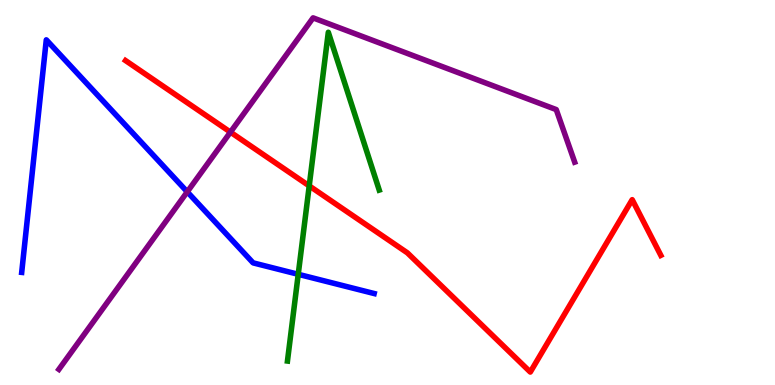[{'lines': ['blue', 'red'], 'intersections': []}, {'lines': ['green', 'red'], 'intersections': [{'x': 3.99, 'y': 5.17}]}, {'lines': ['purple', 'red'], 'intersections': [{'x': 2.97, 'y': 6.57}]}, {'lines': ['blue', 'green'], 'intersections': [{'x': 3.85, 'y': 2.88}]}, {'lines': ['blue', 'purple'], 'intersections': [{'x': 2.42, 'y': 5.02}]}, {'lines': ['green', 'purple'], 'intersections': []}]